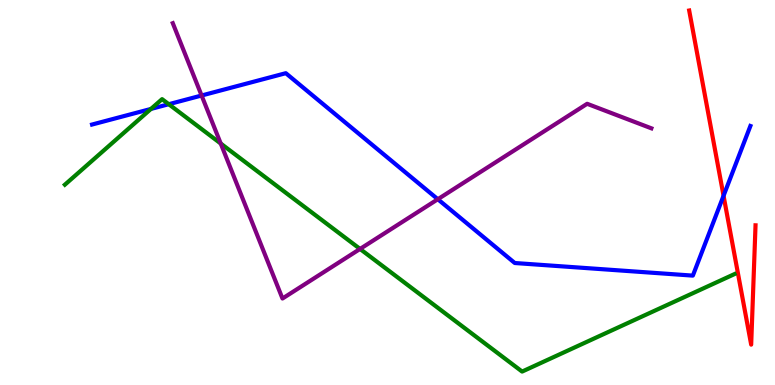[{'lines': ['blue', 'red'], 'intersections': [{'x': 9.34, 'y': 4.92}]}, {'lines': ['green', 'red'], 'intersections': []}, {'lines': ['purple', 'red'], 'intersections': []}, {'lines': ['blue', 'green'], 'intersections': [{'x': 1.95, 'y': 7.17}, {'x': 2.18, 'y': 7.29}]}, {'lines': ['blue', 'purple'], 'intersections': [{'x': 2.6, 'y': 7.52}, {'x': 5.65, 'y': 4.83}]}, {'lines': ['green', 'purple'], 'intersections': [{'x': 2.85, 'y': 6.27}, {'x': 4.65, 'y': 3.53}]}]